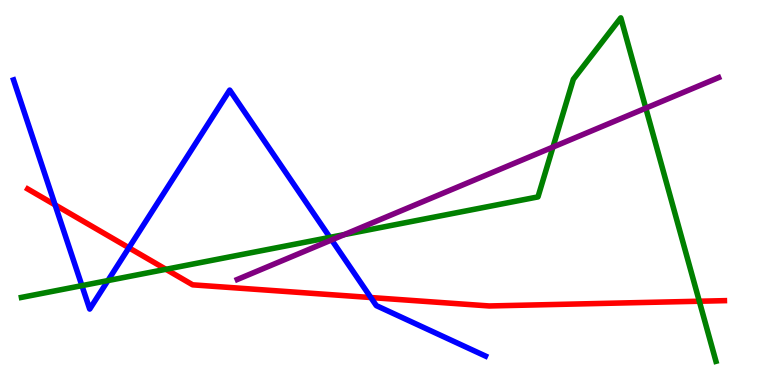[{'lines': ['blue', 'red'], 'intersections': [{'x': 0.711, 'y': 4.68}, {'x': 1.66, 'y': 3.56}, {'x': 4.78, 'y': 2.27}]}, {'lines': ['green', 'red'], 'intersections': [{'x': 2.14, 'y': 3.01}, {'x': 9.02, 'y': 2.18}]}, {'lines': ['purple', 'red'], 'intersections': []}, {'lines': ['blue', 'green'], 'intersections': [{'x': 1.06, 'y': 2.58}, {'x': 1.39, 'y': 2.71}, {'x': 4.26, 'y': 3.83}]}, {'lines': ['blue', 'purple'], 'intersections': [{'x': 4.28, 'y': 3.77}]}, {'lines': ['green', 'purple'], 'intersections': [{'x': 4.44, 'y': 3.91}, {'x': 7.14, 'y': 6.18}, {'x': 8.33, 'y': 7.19}]}]